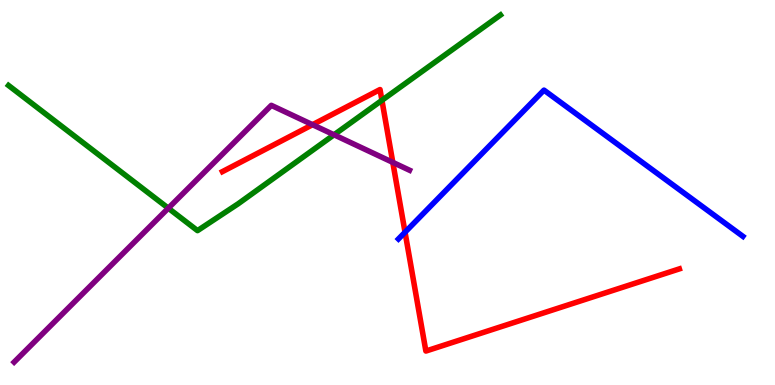[{'lines': ['blue', 'red'], 'intersections': [{'x': 5.23, 'y': 3.97}]}, {'lines': ['green', 'red'], 'intersections': [{'x': 4.93, 'y': 7.39}]}, {'lines': ['purple', 'red'], 'intersections': [{'x': 4.03, 'y': 6.76}, {'x': 5.07, 'y': 5.78}]}, {'lines': ['blue', 'green'], 'intersections': []}, {'lines': ['blue', 'purple'], 'intersections': []}, {'lines': ['green', 'purple'], 'intersections': [{'x': 2.17, 'y': 4.59}, {'x': 4.31, 'y': 6.5}]}]